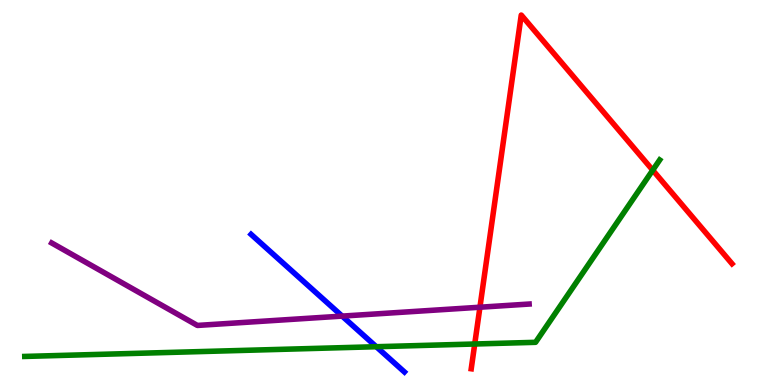[{'lines': ['blue', 'red'], 'intersections': []}, {'lines': ['green', 'red'], 'intersections': [{'x': 6.13, 'y': 1.06}, {'x': 8.42, 'y': 5.58}]}, {'lines': ['purple', 'red'], 'intersections': [{'x': 6.19, 'y': 2.02}]}, {'lines': ['blue', 'green'], 'intersections': [{'x': 4.86, 'y': 0.994}]}, {'lines': ['blue', 'purple'], 'intersections': [{'x': 4.42, 'y': 1.79}]}, {'lines': ['green', 'purple'], 'intersections': []}]